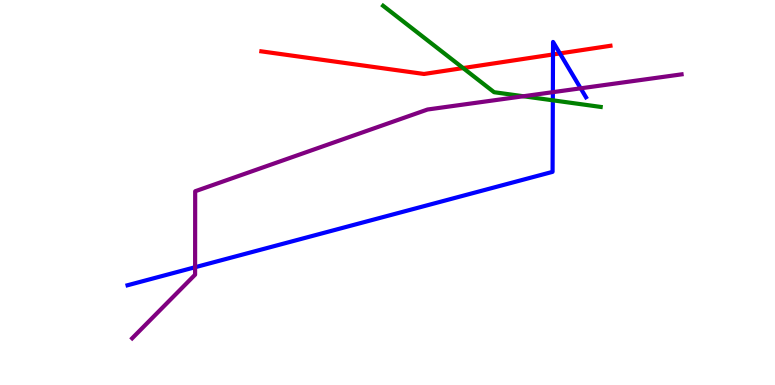[{'lines': ['blue', 'red'], 'intersections': [{'x': 7.14, 'y': 8.59}, {'x': 7.22, 'y': 8.61}]}, {'lines': ['green', 'red'], 'intersections': [{'x': 5.98, 'y': 8.23}]}, {'lines': ['purple', 'red'], 'intersections': []}, {'lines': ['blue', 'green'], 'intersections': [{'x': 7.13, 'y': 7.39}]}, {'lines': ['blue', 'purple'], 'intersections': [{'x': 2.52, 'y': 3.06}, {'x': 7.13, 'y': 7.61}, {'x': 7.49, 'y': 7.71}]}, {'lines': ['green', 'purple'], 'intersections': [{'x': 6.75, 'y': 7.5}]}]